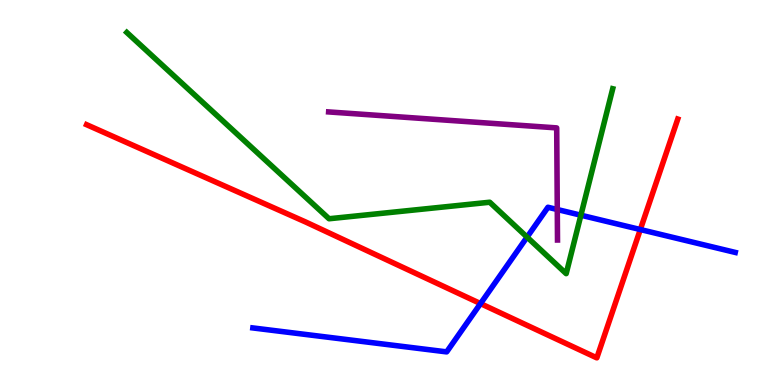[{'lines': ['blue', 'red'], 'intersections': [{'x': 6.2, 'y': 2.11}, {'x': 8.26, 'y': 4.04}]}, {'lines': ['green', 'red'], 'intersections': []}, {'lines': ['purple', 'red'], 'intersections': []}, {'lines': ['blue', 'green'], 'intersections': [{'x': 6.8, 'y': 3.84}, {'x': 7.5, 'y': 4.41}]}, {'lines': ['blue', 'purple'], 'intersections': [{'x': 7.19, 'y': 4.56}]}, {'lines': ['green', 'purple'], 'intersections': []}]